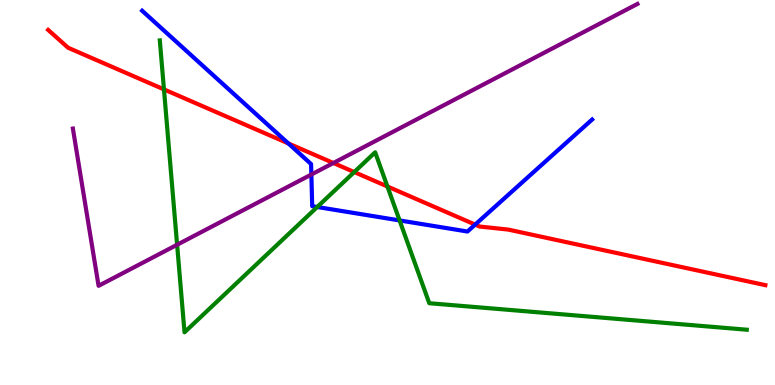[{'lines': ['blue', 'red'], 'intersections': [{'x': 3.72, 'y': 6.27}, {'x': 6.13, 'y': 4.17}]}, {'lines': ['green', 'red'], 'intersections': [{'x': 2.12, 'y': 7.68}, {'x': 4.57, 'y': 5.53}, {'x': 5.0, 'y': 5.16}]}, {'lines': ['purple', 'red'], 'intersections': [{'x': 4.3, 'y': 5.77}]}, {'lines': ['blue', 'green'], 'intersections': [{'x': 4.09, 'y': 4.62}, {'x': 5.16, 'y': 4.27}]}, {'lines': ['blue', 'purple'], 'intersections': [{'x': 4.02, 'y': 5.47}]}, {'lines': ['green', 'purple'], 'intersections': [{'x': 2.29, 'y': 3.64}]}]